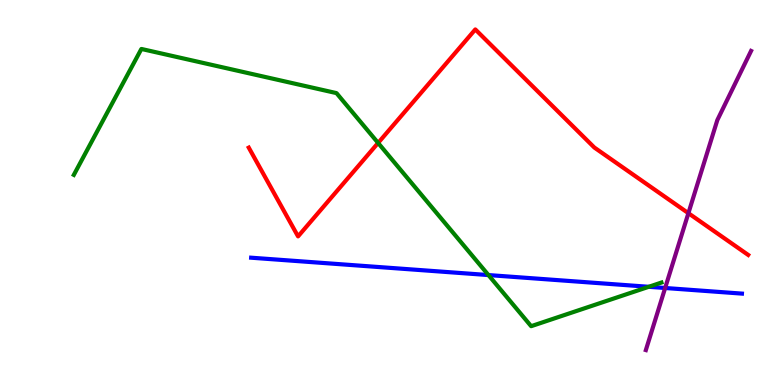[{'lines': ['blue', 'red'], 'intersections': []}, {'lines': ['green', 'red'], 'intersections': [{'x': 4.88, 'y': 6.29}]}, {'lines': ['purple', 'red'], 'intersections': [{'x': 8.88, 'y': 4.46}]}, {'lines': ['blue', 'green'], 'intersections': [{'x': 6.3, 'y': 2.86}, {'x': 8.37, 'y': 2.55}]}, {'lines': ['blue', 'purple'], 'intersections': [{'x': 8.58, 'y': 2.52}]}, {'lines': ['green', 'purple'], 'intersections': []}]